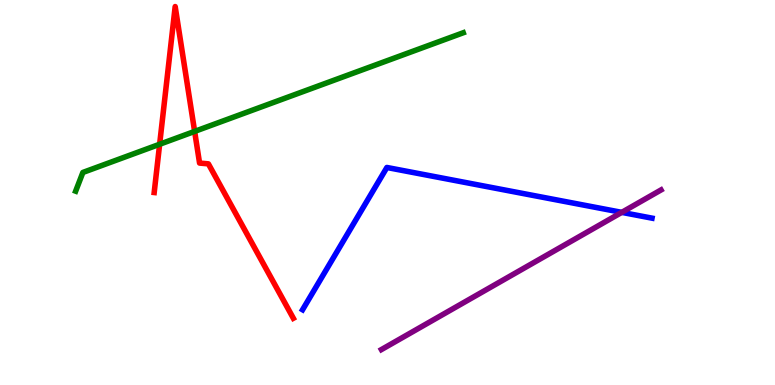[{'lines': ['blue', 'red'], 'intersections': []}, {'lines': ['green', 'red'], 'intersections': [{'x': 2.06, 'y': 6.25}, {'x': 2.51, 'y': 6.59}]}, {'lines': ['purple', 'red'], 'intersections': []}, {'lines': ['blue', 'green'], 'intersections': []}, {'lines': ['blue', 'purple'], 'intersections': [{'x': 8.02, 'y': 4.48}]}, {'lines': ['green', 'purple'], 'intersections': []}]